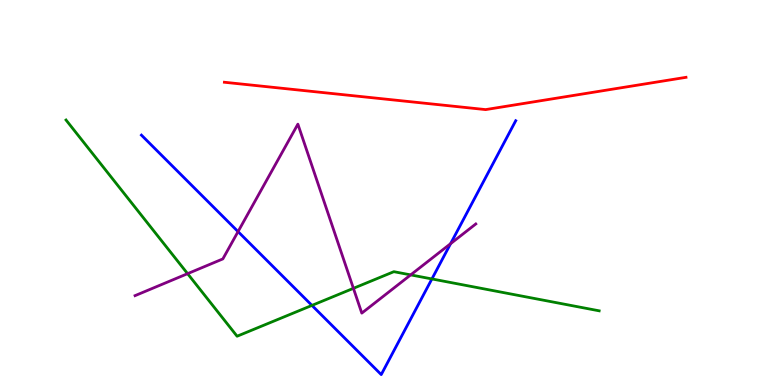[{'lines': ['blue', 'red'], 'intersections': []}, {'lines': ['green', 'red'], 'intersections': []}, {'lines': ['purple', 'red'], 'intersections': []}, {'lines': ['blue', 'green'], 'intersections': [{'x': 4.03, 'y': 2.07}, {'x': 5.57, 'y': 2.75}]}, {'lines': ['blue', 'purple'], 'intersections': [{'x': 3.07, 'y': 3.98}, {'x': 5.81, 'y': 3.67}]}, {'lines': ['green', 'purple'], 'intersections': [{'x': 2.42, 'y': 2.89}, {'x': 4.56, 'y': 2.51}, {'x': 5.3, 'y': 2.86}]}]